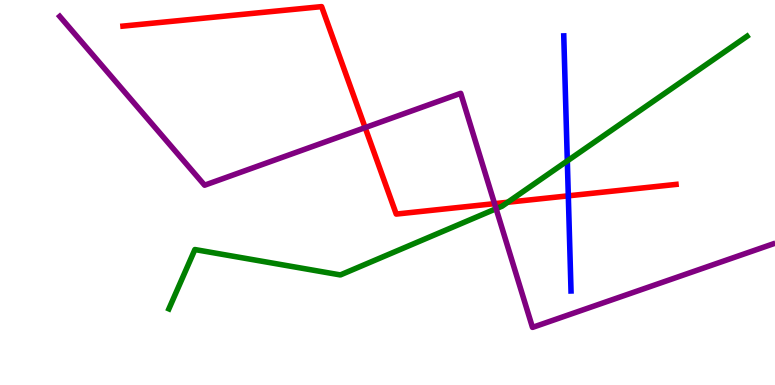[{'lines': ['blue', 'red'], 'intersections': [{'x': 7.33, 'y': 4.91}]}, {'lines': ['green', 'red'], 'intersections': [{'x': 6.55, 'y': 4.75}]}, {'lines': ['purple', 'red'], 'intersections': [{'x': 4.71, 'y': 6.69}, {'x': 6.38, 'y': 4.71}]}, {'lines': ['blue', 'green'], 'intersections': [{'x': 7.32, 'y': 5.82}]}, {'lines': ['blue', 'purple'], 'intersections': []}, {'lines': ['green', 'purple'], 'intersections': [{'x': 6.4, 'y': 4.58}]}]